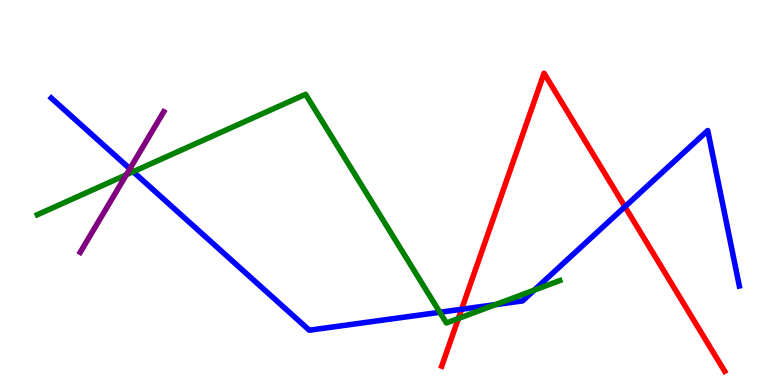[{'lines': ['blue', 'red'], 'intersections': [{'x': 5.96, 'y': 1.97}, {'x': 8.06, 'y': 4.63}]}, {'lines': ['green', 'red'], 'intersections': [{'x': 5.91, 'y': 1.73}]}, {'lines': ['purple', 'red'], 'intersections': []}, {'lines': ['blue', 'green'], 'intersections': [{'x': 1.72, 'y': 5.54}, {'x': 5.68, 'y': 1.89}, {'x': 6.39, 'y': 2.09}, {'x': 6.89, 'y': 2.46}]}, {'lines': ['blue', 'purple'], 'intersections': [{'x': 1.68, 'y': 5.62}]}, {'lines': ['green', 'purple'], 'intersections': [{'x': 1.63, 'y': 5.46}]}]